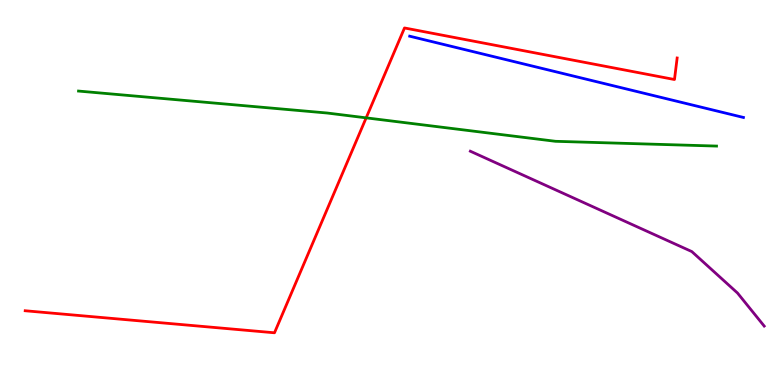[{'lines': ['blue', 'red'], 'intersections': []}, {'lines': ['green', 'red'], 'intersections': [{'x': 4.72, 'y': 6.94}]}, {'lines': ['purple', 'red'], 'intersections': []}, {'lines': ['blue', 'green'], 'intersections': []}, {'lines': ['blue', 'purple'], 'intersections': []}, {'lines': ['green', 'purple'], 'intersections': []}]